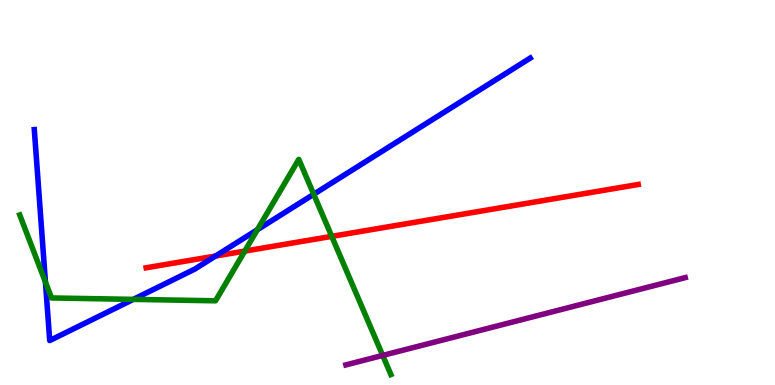[{'lines': ['blue', 'red'], 'intersections': [{'x': 2.78, 'y': 3.35}]}, {'lines': ['green', 'red'], 'intersections': [{'x': 3.16, 'y': 3.48}, {'x': 4.28, 'y': 3.86}]}, {'lines': ['purple', 'red'], 'intersections': []}, {'lines': ['blue', 'green'], 'intersections': [{'x': 0.586, 'y': 2.67}, {'x': 1.72, 'y': 2.22}, {'x': 3.32, 'y': 4.03}, {'x': 4.05, 'y': 4.95}]}, {'lines': ['blue', 'purple'], 'intersections': []}, {'lines': ['green', 'purple'], 'intersections': [{'x': 4.94, 'y': 0.768}]}]